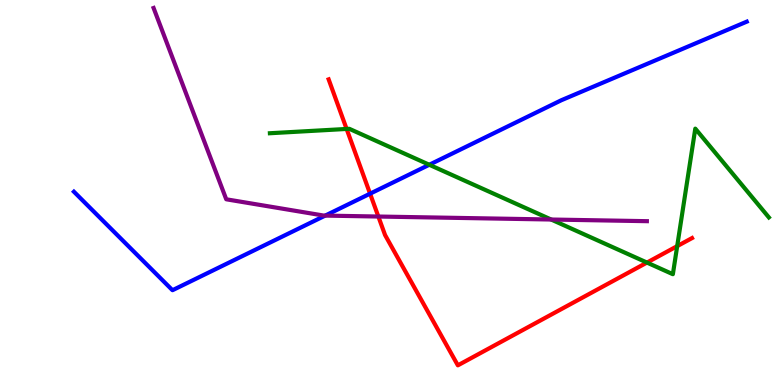[{'lines': ['blue', 'red'], 'intersections': [{'x': 4.78, 'y': 4.97}]}, {'lines': ['green', 'red'], 'intersections': [{'x': 4.47, 'y': 6.65}, {'x': 8.35, 'y': 3.18}, {'x': 8.74, 'y': 3.61}]}, {'lines': ['purple', 'red'], 'intersections': [{'x': 4.88, 'y': 4.38}]}, {'lines': ['blue', 'green'], 'intersections': [{'x': 5.54, 'y': 5.72}]}, {'lines': ['blue', 'purple'], 'intersections': [{'x': 4.2, 'y': 4.4}]}, {'lines': ['green', 'purple'], 'intersections': [{'x': 7.11, 'y': 4.3}]}]